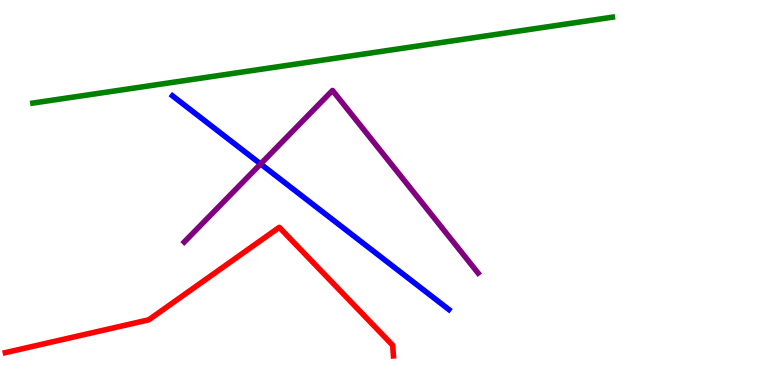[{'lines': ['blue', 'red'], 'intersections': []}, {'lines': ['green', 'red'], 'intersections': []}, {'lines': ['purple', 'red'], 'intersections': []}, {'lines': ['blue', 'green'], 'intersections': []}, {'lines': ['blue', 'purple'], 'intersections': [{'x': 3.36, 'y': 5.74}]}, {'lines': ['green', 'purple'], 'intersections': []}]